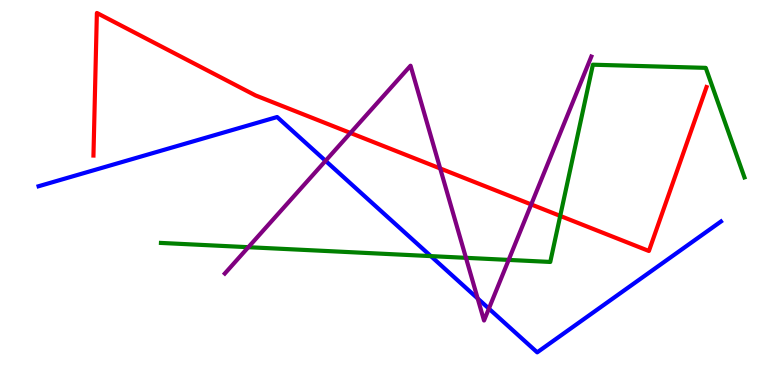[{'lines': ['blue', 'red'], 'intersections': []}, {'lines': ['green', 'red'], 'intersections': [{'x': 7.23, 'y': 4.39}]}, {'lines': ['purple', 'red'], 'intersections': [{'x': 4.52, 'y': 6.55}, {'x': 5.68, 'y': 5.62}, {'x': 6.85, 'y': 4.69}]}, {'lines': ['blue', 'green'], 'intersections': [{'x': 5.56, 'y': 3.35}]}, {'lines': ['blue', 'purple'], 'intersections': [{'x': 4.2, 'y': 5.82}, {'x': 6.16, 'y': 2.25}, {'x': 6.31, 'y': 1.98}]}, {'lines': ['green', 'purple'], 'intersections': [{'x': 3.2, 'y': 3.58}, {'x': 6.01, 'y': 3.3}, {'x': 6.56, 'y': 3.25}]}]